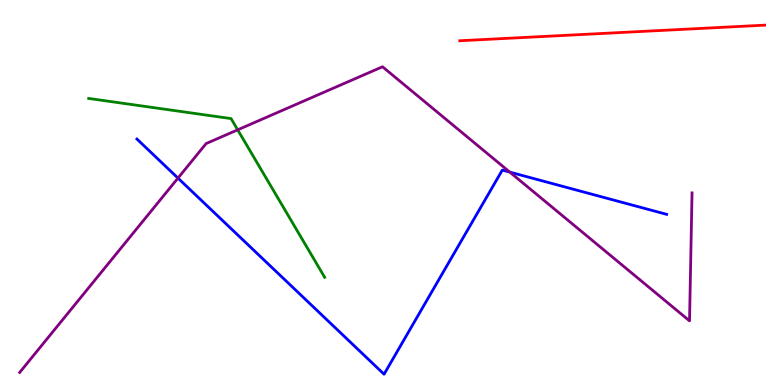[{'lines': ['blue', 'red'], 'intersections': []}, {'lines': ['green', 'red'], 'intersections': []}, {'lines': ['purple', 'red'], 'intersections': []}, {'lines': ['blue', 'green'], 'intersections': []}, {'lines': ['blue', 'purple'], 'intersections': [{'x': 2.3, 'y': 5.37}, {'x': 6.58, 'y': 5.53}]}, {'lines': ['green', 'purple'], 'intersections': [{'x': 3.07, 'y': 6.63}]}]